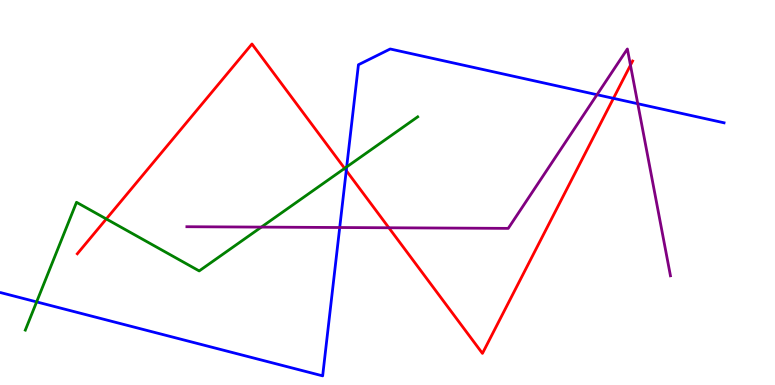[{'lines': ['blue', 'red'], 'intersections': [{'x': 4.47, 'y': 5.57}, {'x': 7.92, 'y': 7.45}]}, {'lines': ['green', 'red'], 'intersections': [{'x': 1.37, 'y': 4.31}, {'x': 4.45, 'y': 5.63}]}, {'lines': ['purple', 'red'], 'intersections': [{'x': 5.02, 'y': 4.08}, {'x': 8.14, 'y': 8.31}]}, {'lines': ['blue', 'green'], 'intersections': [{'x': 0.472, 'y': 2.16}, {'x': 4.47, 'y': 5.66}]}, {'lines': ['blue', 'purple'], 'intersections': [{'x': 4.38, 'y': 4.09}, {'x': 7.7, 'y': 7.54}, {'x': 8.23, 'y': 7.31}]}, {'lines': ['green', 'purple'], 'intersections': [{'x': 3.37, 'y': 4.1}]}]